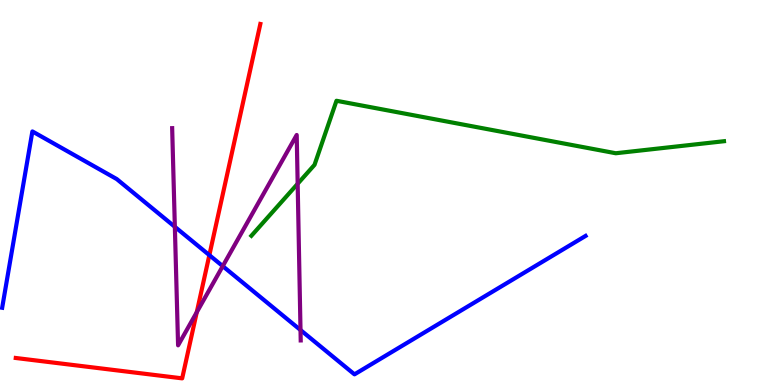[{'lines': ['blue', 'red'], 'intersections': [{'x': 2.7, 'y': 3.37}]}, {'lines': ['green', 'red'], 'intersections': []}, {'lines': ['purple', 'red'], 'intersections': [{'x': 2.54, 'y': 1.89}]}, {'lines': ['blue', 'green'], 'intersections': []}, {'lines': ['blue', 'purple'], 'intersections': [{'x': 2.26, 'y': 4.11}, {'x': 2.87, 'y': 3.09}, {'x': 3.88, 'y': 1.43}]}, {'lines': ['green', 'purple'], 'intersections': [{'x': 3.84, 'y': 5.23}]}]